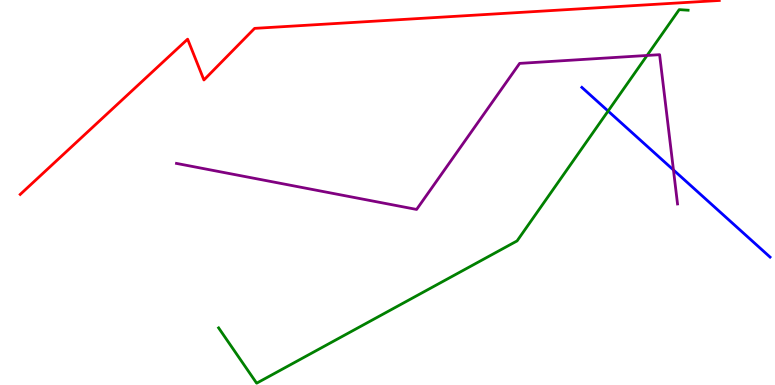[{'lines': ['blue', 'red'], 'intersections': []}, {'lines': ['green', 'red'], 'intersections': []}, {'lines': ['purple', 'red'], 'intersections': []}, {'lines': ['blue', 'green'], 'intersections': [{'x': 7.85, 'y': 7.12}]}, {'lines': ['blue', 'purple'], 'intersections': [{'x': 8.69, 'y': 5.59}]}, {'lines': ['green', 'purple'], 'intersections': [{'x': 8.35, 'y': 8.56}]}]